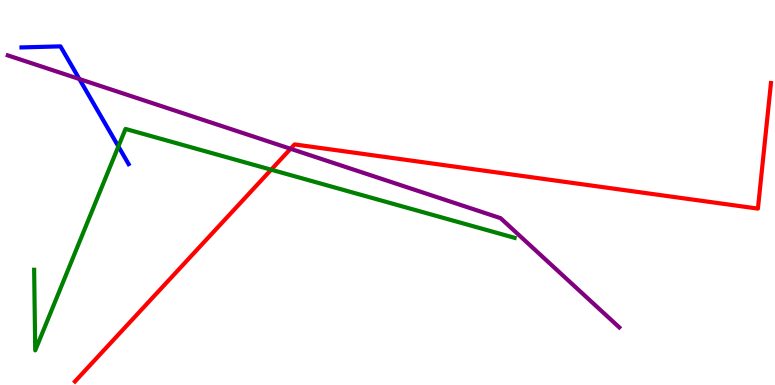[{'lines': ['blue', 'red'], 'intersections': []}, {'lines': ['green', 'red'], 'intersections': [{'x': 3.5, 'y': 5.59}]}, {'lines': ['purple', 'red'], 'intersections': [{'x': 3.75, 'y': 6.14}]}, {'lines': ['blue', 'green'], 'intersections': [{'x': 1.53, 'y': 6.2}]}, {'lines': ['blue', 'purple'], 'intersections': [{'x': 1.02, 'y': 7.95}]}, {'lines': ['green', 'purple'], 'intersections': []}]